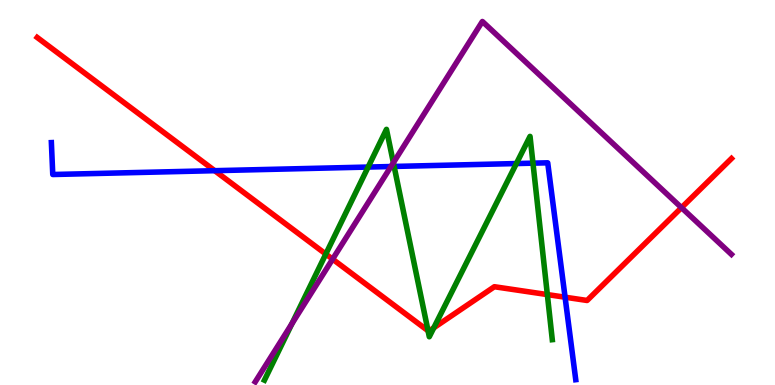[{'lines': ['blue', 'red'], 'intersections': [{'x': 2.77, 'y': 5.57}, {'x': 7.29, 'y': 2.28}]}, {'lines': ['green', 'red'], 'intersections': [{'x': 4.2, 'y': 3.4}, {'x': 5.52, 'y': 1.41}, {'x': 5.6, 'y': 1.49}, {'x': 7.06, 'y': 2.35}]}, {'lines': ['purple', 'red'], 'intersections': [{'x': 4.29, 'y': 3.27}, {'x': 8.79, 'y': 4.61}]}, {'lines': ['blue', 'green'], 'intersections': [{'x': 4.75, 'y': 5.66}, {'x': 5.09, 'y': 5.68}, {'x': 6.66, 'y': 5.75}, {'x': 6.88, 'y': 5.76}]}, {'lines': ['blue', 'purple'], 'intersections': [{'x': 5.04, 'y': 5.67}]}, {'lines': ['green', 'purple'], 'intersections': [{'x': 3.77, 'y': 1.59}, {'x': 5.08, 'y': 5.77}]}]